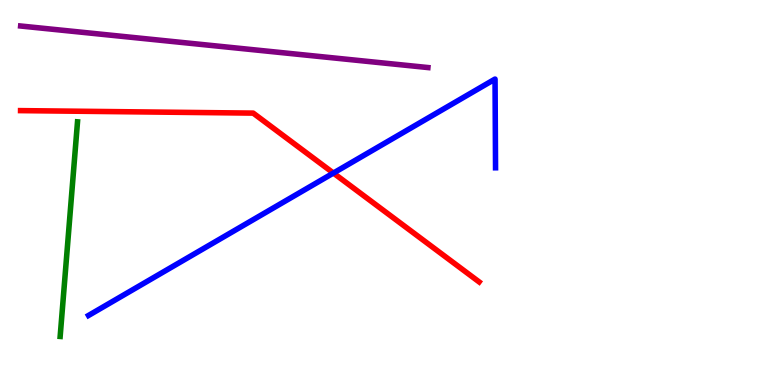[{'lines': ['blue', 'red'], 'intersections': [{'x': 4.3, 'y': 5.51}]}, {'lines': ['green', 'red'], 'intersections': []}, {'lines': ['purple', 'red'], 'intersections': []}, {'lines': ['blue', 'green'], 'intersections': []}, {'lines': ['blue', 'purple'], 'intersections': []}, {'lines': ['green', 'purple'], 'intersections': []}]